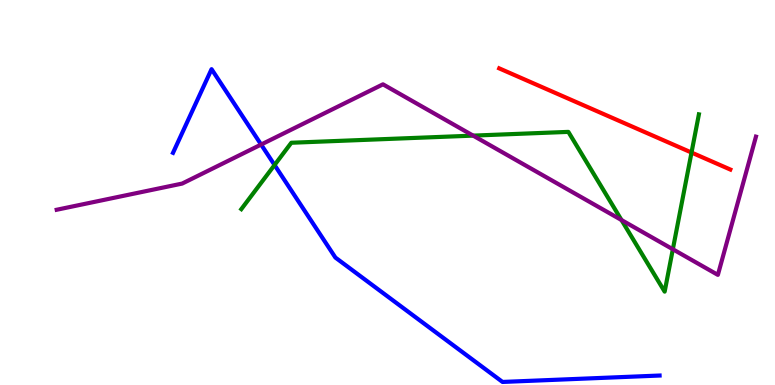[{'lines': ['blue', 'red'], 'intersections': []}, {'lines': ['green', 'red'], 'intersections': [{'x': 8.92, 'y': 6.04}]}, {'lines': ['purple', 'red'], 'intersections': []}, {'lines': ['blue', 'green'], 'intersections': [{'x': 3.54, 'y': 5.71}]}, {'lines': ['blue', 'purple'], 'intersections': [{'x': 3.37, 'y': 6.25}]}, {'lines': ['green', 'purple'], 'intersections': [{'x': 6.1, 'y': 6.48}, {'x': 8.02, 'y': 4.28}, {'x': 8.68, 'y': 3.53}]}]